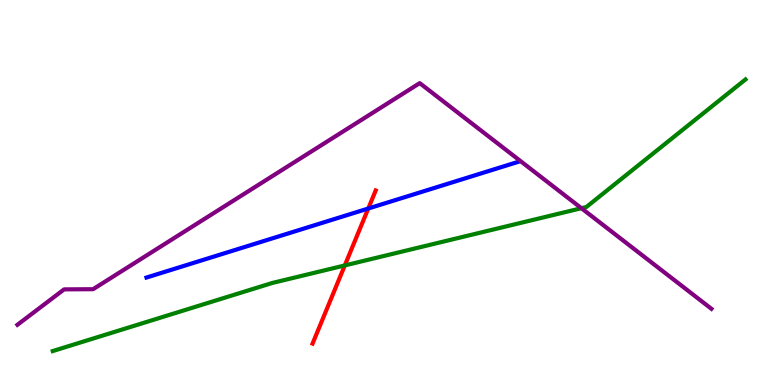[{'lines': ['blue', 'red'], 'intersections': [{'x': 4.75, 'y': 4.58}]}, {'lines': ['green', 'red'], 'intersections': [{'x': 4.45, 'y': 3.11}]}, {'lines': ['purple', 'red'], 'intersections': []}, {'lines': ['blue', 'green'], 'intersections': []}, {'lines': ['blue', 'purple'], 'intersections': []}, {'lines': ['green', 'purple'], 'intersections': [{'x': 7.5, 'y': 4.59}]}]